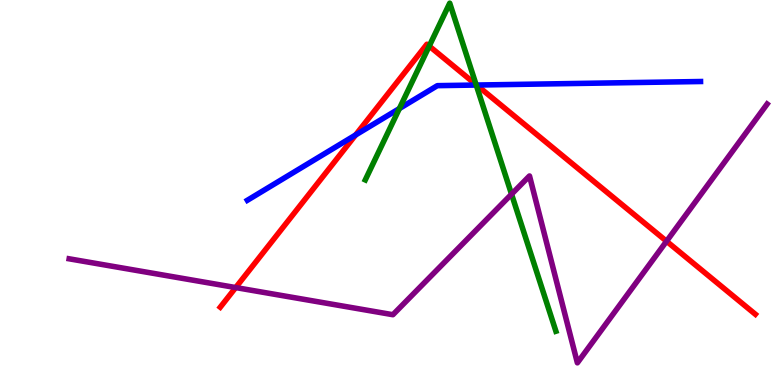[{'lines': ['blue', 'red'], 'intersections': [{'x': 4.59, 'y': 6.49}, {'x': 6.15, 'y': 7.79}]}, {'lines': ['green', 'red'], 'intersections': [{'x': 5.54, 'y': 8.8}, {'x': 6.14, 'y': 7.8}]}, {'lines': ['purple', 'red'], 'intersections': [{'x': 3.04, 'y': 2.53}, {'x': 8.6, 'y': 3.73}]}, {'lines': ['blue', 'green'], 'intersections': [{'x': 5.15, 'y': 7.18}, {'x': 6.14, 'y': 7.79}]}, {'lines': ['blue', 'purple'], 'intersections': []}, {'lines': ['green', 'purple'], 'intersections': [{'x': 6.6, 'y': 4.96}]}]